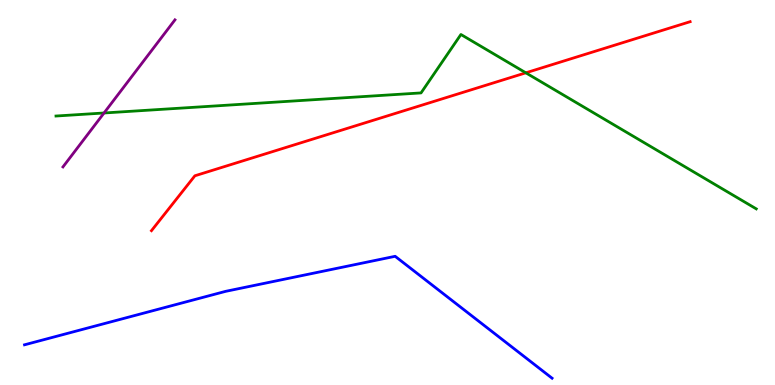[{'lines': ['blue', 'red'], 'intersections': []}, {'lines': ['green', 'red'], 'intersections': [{'x': 6.78, 'y': 8.11}]}, {'lines': ['purple', 'red'], 'intersections': []}, {'lines': ['blue', 'green'], 'intersections': []}, {'lines': ['blue', 'purple'], 'intersections': []}, {'lines': ['green', 'purple'], 'intersections': [{'x': 1.34, 'y': 7.07}]}]